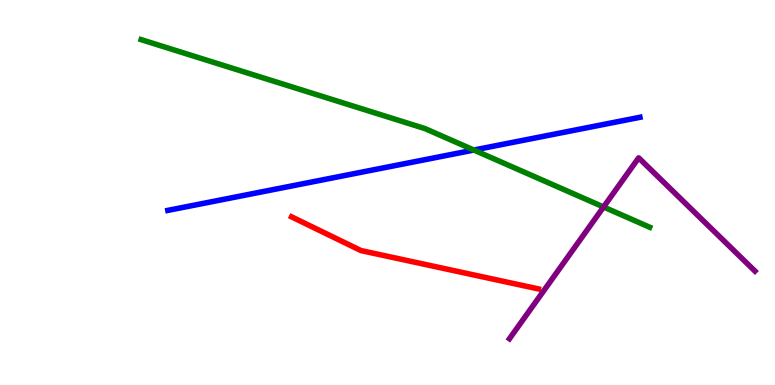[{'lines': ['blue', 'red'], 'intersections': []}, {'lines': ['green', 'red'], 'intersections': []}, {'lines': ['purple', 'red'], 'intersections': []}, {'lines': ['blue', 'green'], 'intersections': [{'x': 6.11, 'y': 6.1}]}, {'lines': ['blue', 'purple'], 'intersections': []}, {'lines': ['green', 'purple'], 'intersections': [{'x': 7.79, 'y': 4.62}]}]